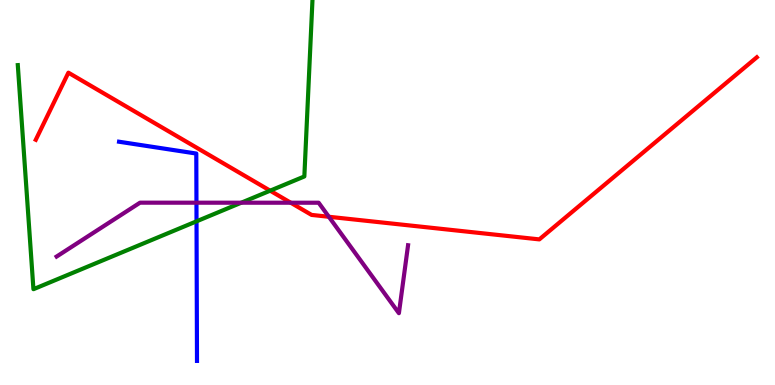[{'lines': ['blue', 'red'], 'intersections': []}, {'lines': ['green', 'red'], 'intersections': [{'x': 3.49, 'y': 5.05}]}, {'lines': ['purple', 'red'], 'intersections': [{'x': 3.75, 'y': 4.73}, {'x': 4.24, 'y': 4.37}]}, {'lines': ['blue', 'green'], 'intersections': [{'x': 2.54, 'y': 4.25}]}, {'lines': ['blue', 'purple'], 'intersections': [{'x': 2.53, 'y': 4.74}]}, {'lines': ['green', 'purple'], 'intersections': [{'x': 3.11, 'y': 4.73}]}]